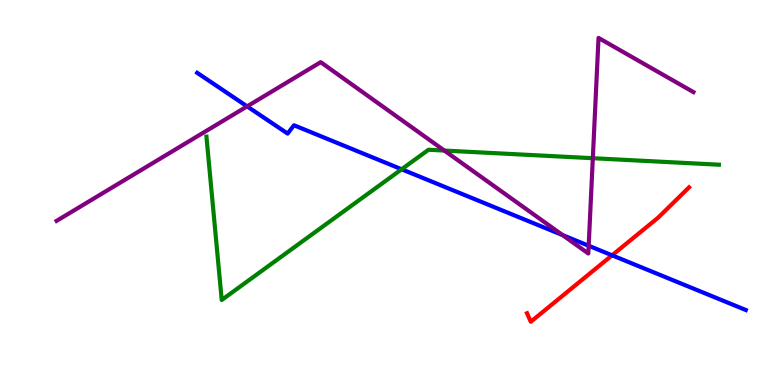[{'lines': ['blue', 'red'], 'intersections': [{'x': 7.9, 'y': 3.37}]}, {'lines': ['green', 'red'], 'intersections': []}, {'lines': ['purple', 'red'], 'intersections': []}, {'lines': ['blue', 'green'], 'intersections': [{'x': 5.18, 'y': 5.6}]}, {'lines': ['blue', 'purple'], 'intersections': [{'x': 3.19, 'y': 7.24}, {'x': 7.26, 'y': 3.89}, {'x': 7.6, 'y': 3.62}]}, {'lines': ['green', 'purple'], 'intersections': [{'x': 5.73, 'y': 6.09}, {'x': 7.65, 'y': 5.89}]}]